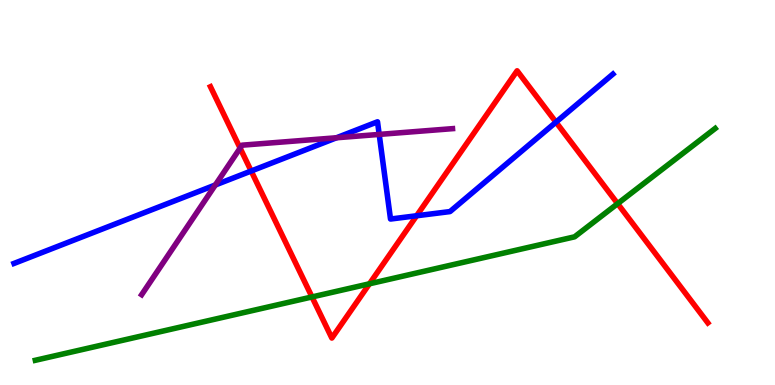[{'lines': ['blue', 'red'], 'intersections': [{'x': 3.24, 'y': 5.56}, {'x': 5.38, 'y': 4.4}, {'x': 7.17, 'y': 6.83}]}, {'lines': ['green', 'red'], 'intersections': [{'x': 4.03, 'y': 2.29}, {'x': 4.77, 'y': 2.63}, {'x': 7.97, 'y': 4.71}]}, {'lines': ['purple', 'red'], 'intersections': [{'x': 3.1, 'y': 6.15}]}, {'lines': ['blue', 'green'], 'intersections': []}, {'lines': ['blue', 'purple'], 'intersections': [{'x': 2.78, 'y': 5.2}, {'x': 4.34, 'y': 6.42}, {'x': 4.89, 'y': 6.51}]}, {'lines': ['green', 'purple'], 'intersections': []}]